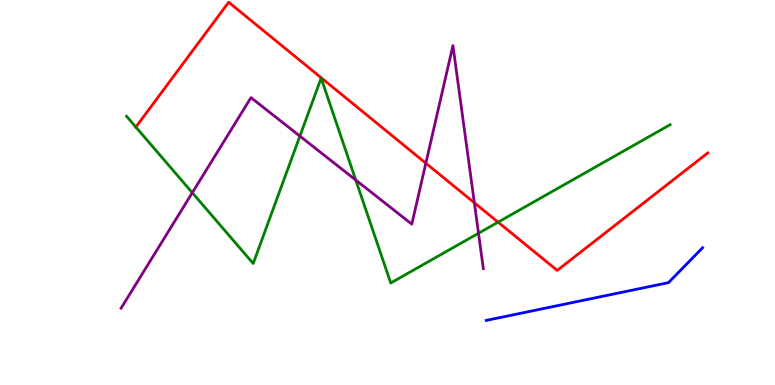[{'lines': ['blue', 'red'], 'intersections': []}, {'lines': ['green', 'red'], 'intersections': [{'x': 1.75, 'y': 6.7}, {'x': 6.43, 'y': 4.23}]}, {'lines': ['purple', 'red'], 'intersections': [{'x': 5.49, 'y': 5.76}, {'x': 6.12, 'y': 4.73}]}, {'lines': ['blue', 'green'], 'intersections': []}, {'lines': ['blue', 'purple'], 'intersections': []}, {'lines': ['green', 'purple'], 'intersections': [{'x': 2.48, 'y': 4.99}, {'x': 3.87, 'y': 6.46}, {'x': 4.59, 'y': 5.32}, {'x': 6.17, 'y': 3.94}]}]